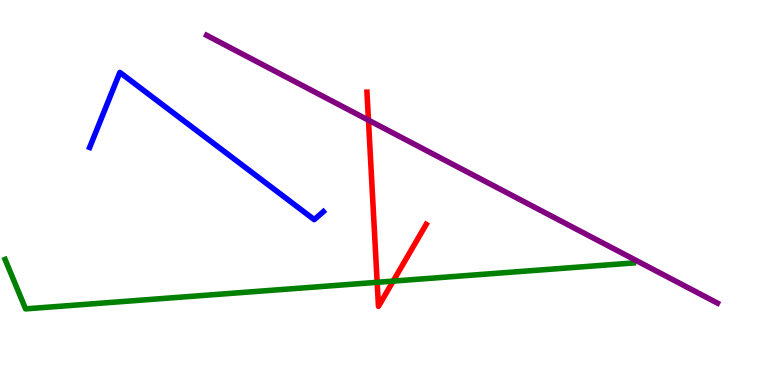[{'lines': ['blue', 'red'], 'intersections': []}, {'lines': ['green', 'red'], 'intersections': [{'x': 4.87, 'y': 2.67}, {'x': 5.07, 'y': 2.7}]}, {'lines': ['purple', 'red'], 'intersections': [{'x': 4.75, 'y': 6.88}]}, {'lines': ['blue', 'green'], 'intersections': []}, {'lines': ['blue', 'purple'], 'intersections': []}, {'lines': ['green', 'purple'], 'intersections': []}]